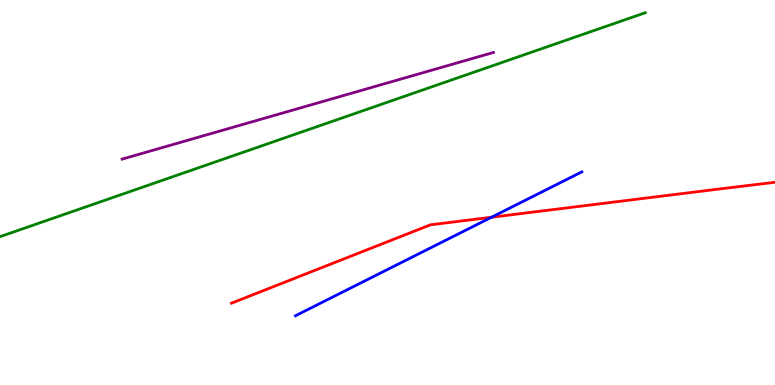[{'lines': ['blue', 'red'], 'intersections': [{'x': 6.34, 'y': 4.36}]}, {'lines': ['green', 'red'], 'intersections': []}, {'lines': ['purple', 'red'], 'intersections': []}, {'lines': ['blue', 'green'], 'intersections': []}, {'lines': ['blue', 'purple'], 'intersections': []}, {'lines': ['green', 'purple'], 'intersections': []}]